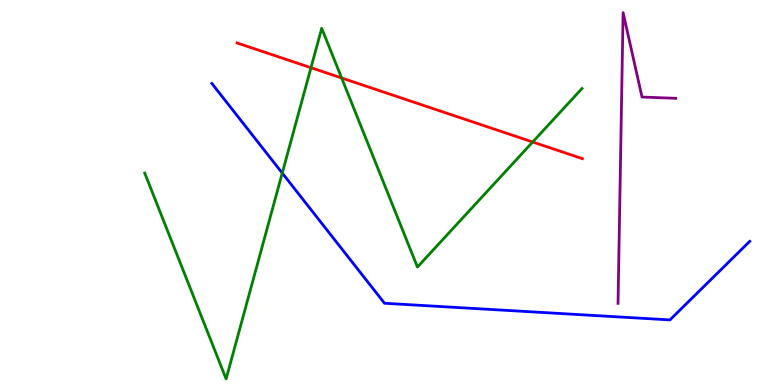[{'lines': ['blue', 'red'], 'intersections': []}, {'lines': ['green', 'red'], 'intersections': [{'x': 4.01, 'y': 8.24}, {'x': 4.41, 'y': 7.97}, {'x': 6.87, 'y': 6.31}]}, {'lines': ['purple', 'red'], 'intersections': []}, {'lines': ['blue', 'green'], 'intersections': [{'x': 3.64, 'y': 5.5}]}, {'lines': ['blue', 'purple'], 'intersections': []}, {'lines': ['green', 'purple'], 'intersections': []}]